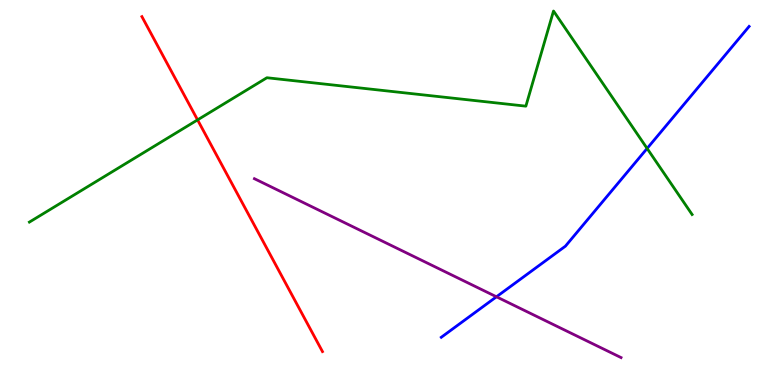[{'lines': ['blue', 'red'], 'intersections': []}, {'lines': ['green', 'red'], 'intersections': [{'x': 2.55, 'y': 6.89}]}, {'lines': ['purple', 'red'], 'intersections': []}, {'lines': ['blue', 'green'], 'intersections': [{'x': 8.35, 'y': 6.14}]}, {'lines': ['blue', 'purple'], 'intersections': [{'x': 6.41, 'y': 2.29}]}, {'lines': ['green', 'purple'], 'intersections': []}]